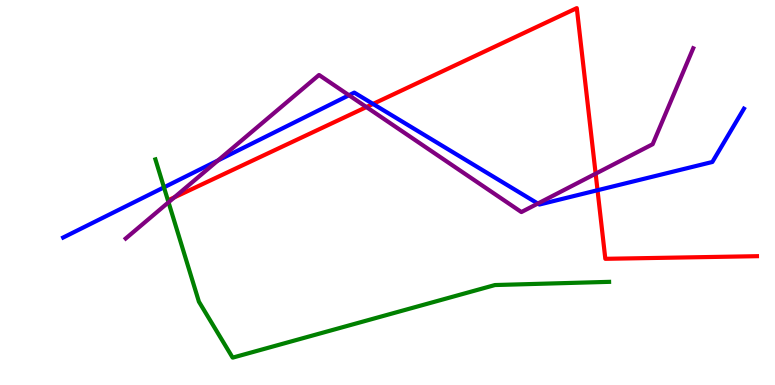[{'lines': ['blue', 'red'], 'intersections': [{'x': 4.81, 'y': 7.3}, {'x': 7.71, 'y': 5.06}]}, {'lines': ['green', 'red'], 'intersections': []}, {'lines': ['purple', 'red'], 'intersections': [{'x': 2.25, 'y': 4.87}, {'x': 4.73, 'y': 7.22}, {'x': 7.69, 'y': 5.49}]}, {'lines': ['blue', 'green'], 'intersections': [{'x': 2.12, 'y': 5.13}]}, {'lines': ['blue', 'purple'], 'intersections': [{'x': 2.81, 'y': 5.83}, {'x': 4.5, 'y': 7.53}, {'x': 6.94, 'y': 4.71}]}, {'lines': ['green', 'purple'], 'intersections': [{'x': 2.17, 'y': 4.75}]}]